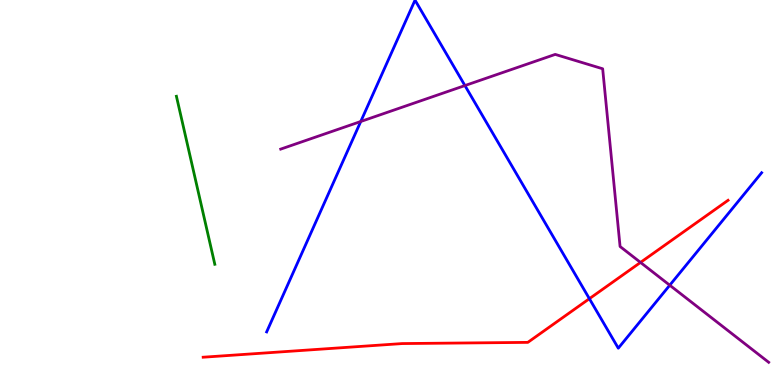[{'lines': ['blue', 'red'], 'intersections': [{'x': 7.6, 'y': 2.24}]}, {'lines': ['green', 'red'], 'intersections': []}, {'lines': ['purple', 'red'], 'intersections': [{'x': 8.26, 'y': 3.18}]}, {'lines': ['blue', 'green'], 'intersections': []}, {'lines': ['blue', 'purple'], 'intersections': [{'x': 4.65, 'y': 6.84}, {'x': 6.0, 'y': 7.78}, {'x': 8.64, 'y': 2.59}]}, {'lines': ['green', 'purple'], 'intersections': []}]